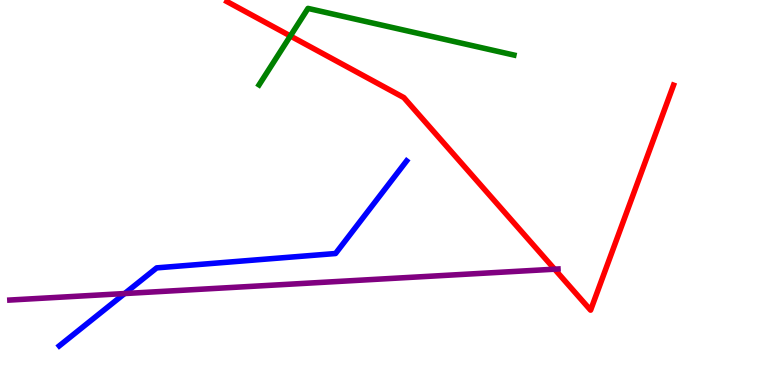[{'lines': ['blue', 'red'], 'intersections': []}, {'lines': ['green', 'red'], 'intersections': [{'x': 3.75, 'y': 9.07}]}, {'lines': ['purple', 'red'], 'intersections': [{'x': 7.16, 'y': 3.01}]}, {'lines': ['blue', 'green'], 'intersections': []}, {'lines': ['blue', 'purple'], 'intersections': [{'x': 1.61, 'y': 2.38}]}, {'lines': ['green', 'purple'], 'intersections': []}]